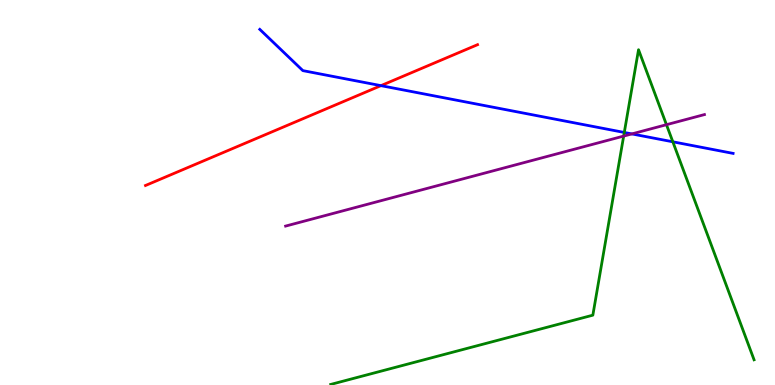[{'lines': ['blue', 'red'], 'intersections': [{'x': 4.92, 'y': 7.78}]}, {'lines': ['green', 'red'], 'intersections': []}, {'lines': ['purple', 'red'], 'intersections': []}, {'lines': ['blue', 'green'], 'intersections': [{'x': 8.06, 'y': 6.56}, {'x': 8.68, 'y': 6.32}]}, {'lines': ['blue', 'purple'], 'intersections': [{'x': 8.15, 'y': 6.52}]}, {'lines': ['green', 'purple'], 'intersections': [{'x': 8.05, 'y': 6.47}, {'x': 8.6, 'y': 6.76}]}]